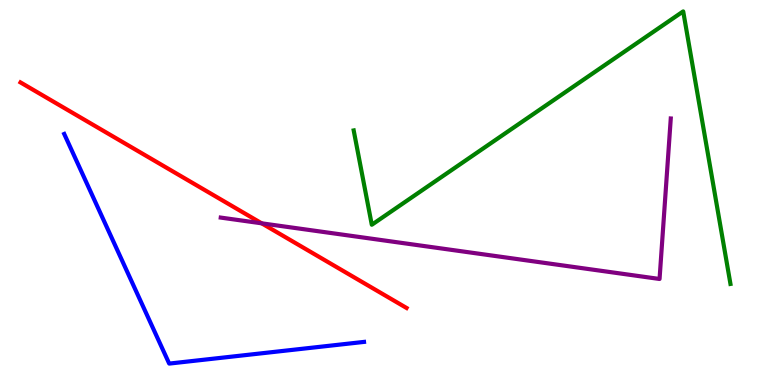[{'lines': ['blue', 'red'], 'intersections': []}, {'lines': ['green', 'red'], 'intersections': []}, {'lines': ['purple', 'red'], 'intersections': [{'x': 3.38, 'y': 4.2}]}, {'lines': ['blue', 'green'], 'intersections': []}, {'lines': ['blue', 'purple'], 'intersections': []}, {'lines': ['green', 'purple'], 'intersections': []}]